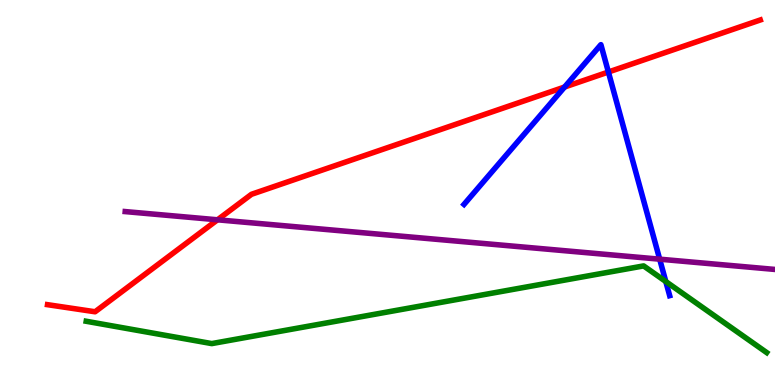[{'lines': ['blue', 'red'], 'intersections': [{'x': 7.28, 'y': 7.74}, {'x': 7.85, 'y': 8.13}]}, {'lines': ['green', 'red'], 'intersections': []}, {'lines': ['purple', 'red'], 'intersections': [{'x': 2.81, 'y': 4.29}]}, {'lines': ['blue', 'green'], 'intersections': [{'x': 8.59, 'y': 2.69}]}, {'lines': ['blue', 'purple'], 'intersections': [{'x': 8.51, 'y': 3.27}]}, {'lines': ['green', 'purple'], 'intersections': []}]